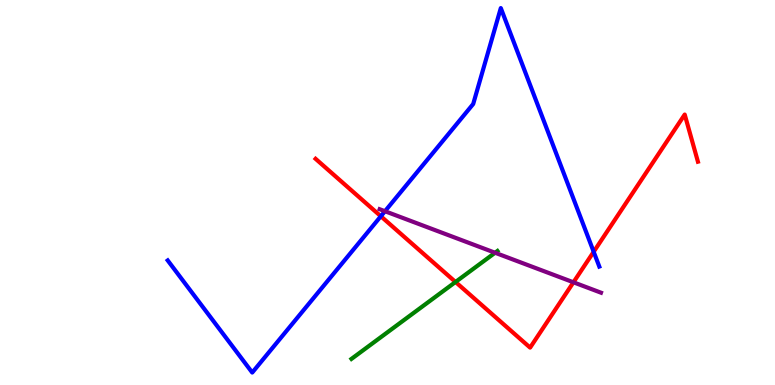[{'lines': ['blue', 'red'], 'intersections': [{'x': 4.91, 'y': 4.38}, {'x': 7.66, 'y': 3.46}]}, {'lines': ['green', 'red'], 'intersections': [{'x': 5.88, 'y': 2.68}]}, {'lines': ['purple', 'red'], 'intersections': [{'x': 7.4, 'y': 2.67}]}, {'lines': ['blue', 'green'], 'intersections': []}, {'lines': ['blue', 'purple'], 'intersections': [{'x': 4.97, 'y': 4.51}]}, {'lines': ['green', 'purple'], 'intersections': [{'x': 6.39, 'y': 3.44}]}]